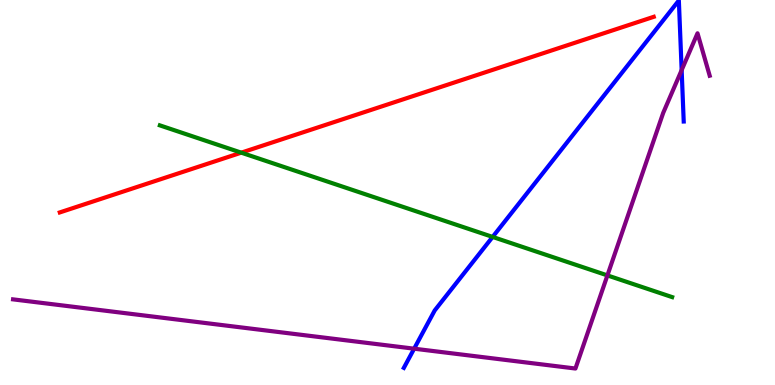[{'lines': ['blue', 'red'], 'intersections': []}, {'lines': ['green', 'red'], 'intersections': [{'x': 3.11, 'y': 6.03}]}, {'lines': ['purple', 'red'], 'intersections': []}, {'lines': ['blue', 'green'], 'intersections': [{'x': 6.36, 'y': 3.85}]}, {'lines': ['blue', 'purple'], 'intersections': [{'x': 5.34, 'y': 0.943}, {'x': 8.8, 'y': 8.18}]}, {'lines': ['green', 'purple'], 'intersections': [{'x': 7.84, 'y': 2.85}]}]